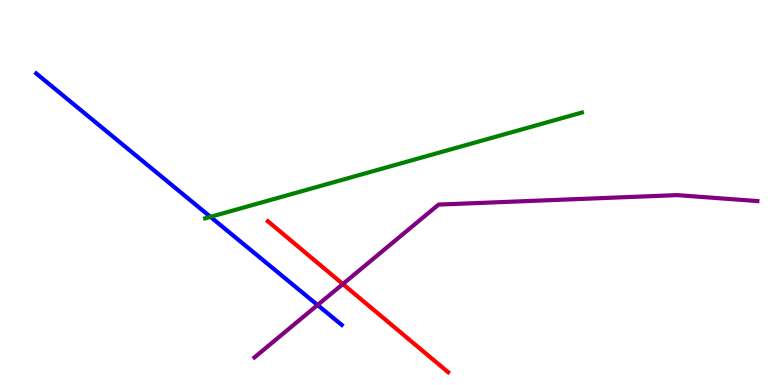[{'lines': ['blue', 'red'], 'intersections': []}, {'lines': ['green', 'red'], 'intersections': []}, {'lines': ['purple', 'red'], 'intersections': [{'x': 4.42, 'y': 2.62}]}, {'lines': ['blue', 'green'], 'intersections': [{'x': 2.72, 'y': 4.37}]}, {'lines': ['blue', 'purple'], 'intersections': [{'x': 4.1, 'y': 2.08}]}, {'lines': ['green', 'purple'], 'intersections': []}]